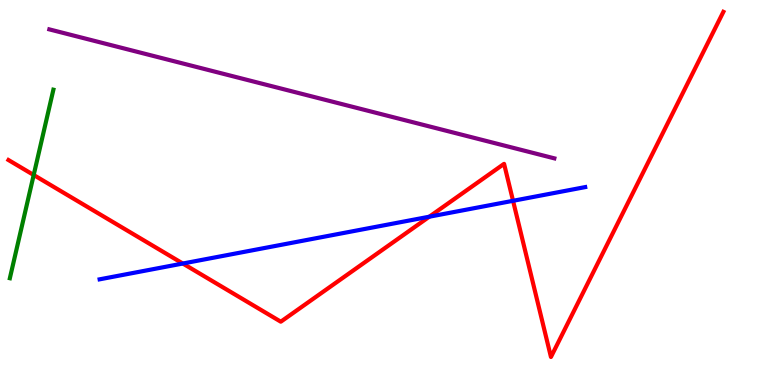[{'lines': ['blue', 'red'], 'intersections': [{'x': 2.36, 'y': 3.16}, {'x': 5.54, 'y': 4.37}, {'x': 6.62, 'y': 4.78}]}, {'lines': ['green', 'red'], 'intersections': [{'x': 0.435, 'y': 5.45}]}, {'lines': ['purple', 'red'], 'intersections': []}, {'lines': ['blue', 'green'], 'intersections': []}, {'lines': ['blue', 'purple'], 'intersections': []}, {'lines': ['green', 'purple'], 'intersections': []}]